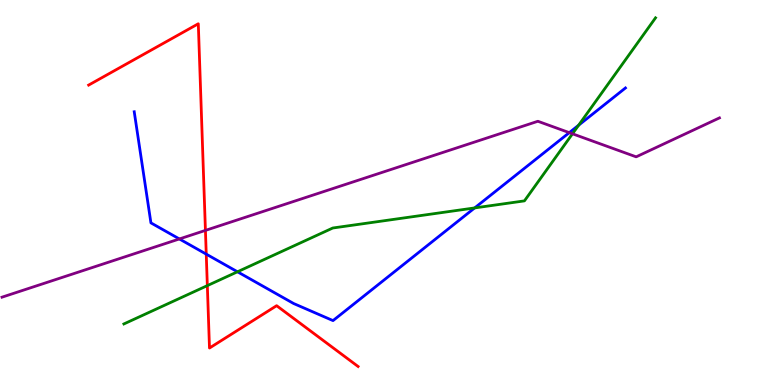[{'lines': ['blue', 'red'], 'intersections': [{'x': 2.66, 'y': 3.4}]}, {'lines': ['green', 'red'], 'intersections': [{'x': 2.68, 'y': 2.58}]}, {'lines': ['purple', 'red'], 'intersections': [{'x': 2.65, 'y': 4.02}]}, {'lines': ['blue', 'green'], 'intersections': [{'x': 3.06, 'y': 2.94}, {'x': 6.12, 'y': 4.6}, {'x': 7.47, 'y': 6.75}]}, {'lines': ['blue', 'purple'], 'intersections': [{'x': 2.31, 'y': 3.79}, {'x': 7.35, 'y': 6.55}]}, {'lines': ['green', 'purple'], 'intersections': [{'x': 7.39, 'y': 6.52}]}]